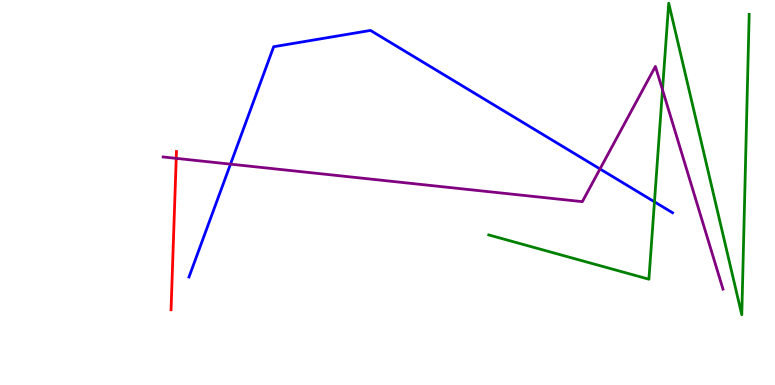[{'lines': ['blue', 'red'], 'intersections': []}, {'lines': ['green', 'red'], 'intersections': []}, {'lines': ['purple', 'red'], 'intersections': [{'x': 2.27, 'y': 5.89}]}, {'lines': ['blue', 'green'], 'intersections': [{'x': 8.44, 'y': 4.76}]}, {'lines': ['blue', 'purple'], 'intersections': [{'x': 2.97, 'y': 5.74}, {'x': 7.74, 'y': 5.61}]}, {'lines': ['green', 'purple'], 'intersections': [{'x': 8.55, 'y': 7.67}]}]